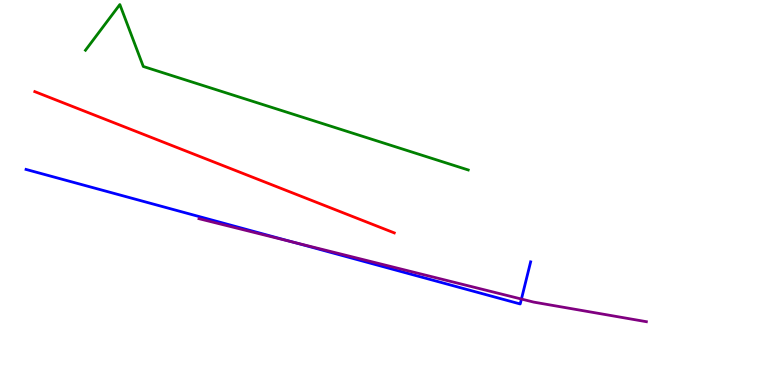[{'lines': ['blue', 'red'], 'intersections': []}, {'lines': ['green', 'red'], 'intersections': []}, {'lines': ['purple', 'red'], 'intersections': []}, {'lines': ['blue', 'green'], 'intersections': []}, {'lines': ['blue', 'purple'], 'intersections': [{'x': 3.78, 'y': 3.71}, {'x': 6.73, 'y': 2.23}]}, {'lines': ['green', 'purple'], 'intersections': []}]